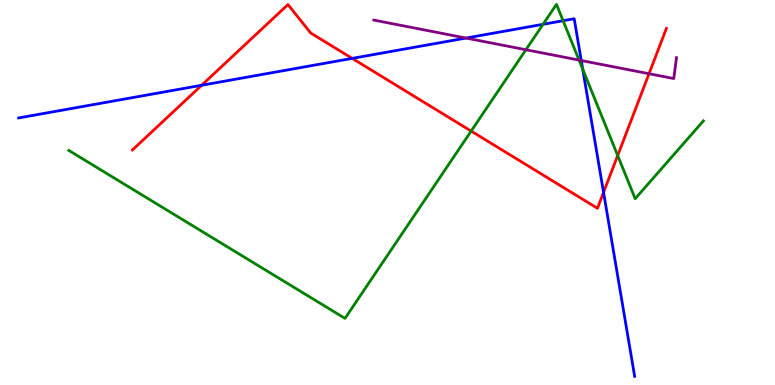[{'lines': ['blue', 'red'], 'intersections': [{'x': 2.6, 'y': 7.79}, {'x': 4.54, 'y': 8.48}, {'x': 7.79, 'y': 5.0}]}, {'lines': ['green', 'red'], 'intersections': [{'x': 6.08, 'y': 6.6}, {'x': 7.97, 'y': 5.96}]}, {'lines': ['purple', 'red'], 'intersections': [{'x': 8.37, 'y': 8.08}]}, {'lines': ['blue', 'green'], 'intersections': [{'x': 7.01, 'y': 9.37}, {'x': 7.27, 'y': 9.46}, {'x': 7.52, 'y': 8.2}]}, {'lines': ['blue', 'purple'], 'intersections': [{'x': 6.01, 'y': 9.01}, {'x': 7.5, 'y': 8.43}]}, {'lines': ['green', 'purple'], 'intersections': [{'x': 6.79, 'y': 8.71}, {'x': 7.47, 'y': 8.44}]}]